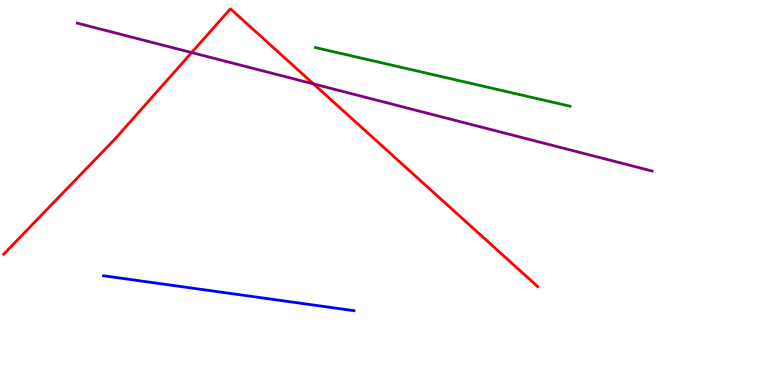[{'lines': ['blue', 'red'], 'intersections': []}, {'lines': ['green', 'red'], 'intersections': []}, {'lines': ['purple', 'red'], 'intersections': [{'x': 2.47, 'y': 8.63}, {'x': 4.05, 'y': 7.82}]}, {'lines': ['blue', 'green'], 'intersections': []}, {'lines': ['blue', 'purple'], 'intersections': []}, {'lines': ['green', 'purple'], 'intersections': []}]